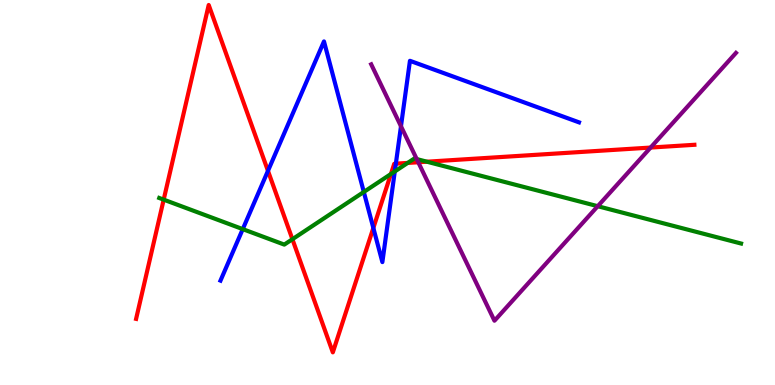[{'lines': ['blue', 'red'], 'intersections': [{'x': 3.46, 'y': 5.56}, {'x': 4.82, 'y': 4.08}, {'x': 5.11, 'y': 5.75}]}, {'lines': ['green', 'red'], 'intersections': [{'x': 2.11, 'y': 4.81}, {'x': 3.77, 'y': 3.79}, {'x': 5.04, 'y': 5.48}, {'x': 5.26, 'y': 5.77}, {'x': 5.51, 'y': 5.8}]}, {'lines': ['purple', 'red'], 'intersections': [{'x': 5.4, 'y': 5.79}, {'x': 8.4, 'y': 6.17}]}, {'lines': ['blue', 'green'], 'intersections': [{'x': 3.13, 'y': 4.05}, {'x': 4.69, 'y': 5.01}, {'x': 5.09, 'y': 5.55}]}, {'lines': ['blue', 'purple'], 'intersections': [{'x': 5.17, 'y': 6.72}]}, {'lines': ['green', 'purple'], 'intersections': [{'x': 5.38, 'y': 5.87}, {'x': 7.71, 'y': 4.64}]}]